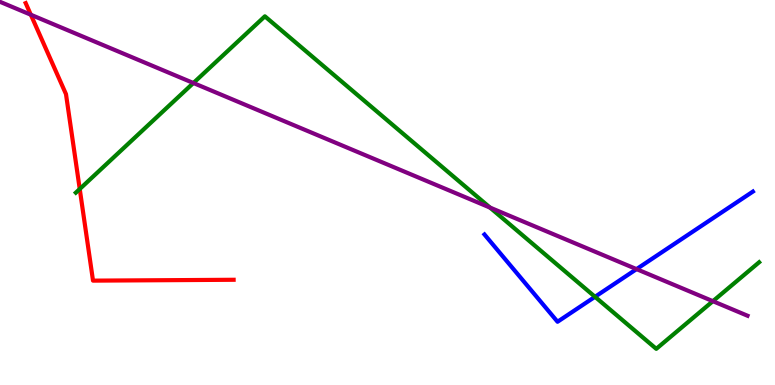[{'lines': ['blue', 'red'], 'intersections': []}, {'lines': ['green', 'red'], 'intersections': [{'x': 1.03, 'y': 5.09}]}, {'lines': ['purple', 'red'], 'intersections': [{'x': 0.398, 'y': 9.62}]}, {'lines': ['blue', 'green'], 'intersections': [{'x': 7.68, 'y': 2.29}]}, {'lines': ['blue', 'purple'], 'intersections': [{'x': 8.21, 'y': 3.01}]}, {'lines': ['green', 'purple'], 'intersections': [{'x': 2.5, 'y': 7.84}, {'x': 6.32, 'y': 4.61}, {'x': 9.2, 'y': 2.18}]}]